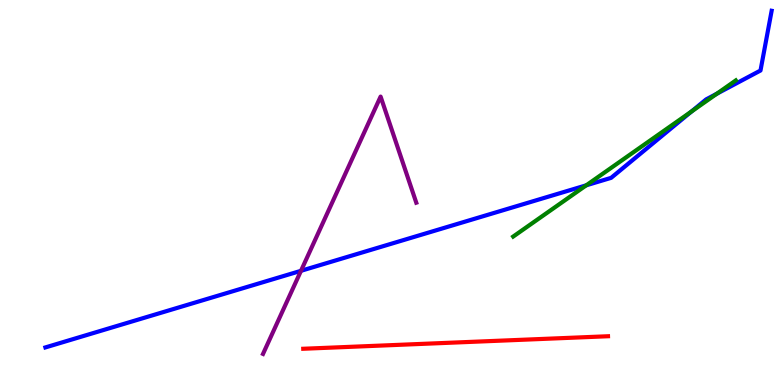[{'lines': ['blue', 'red'], 'intersections': []}, {'lines': ['green', 'red'], 'intersections': []}, {'lines': ['purple', 'red'], 'intersections': []}, {'lines': ['blue', 'green'], 'intersections': [{'x': 7.56, 'y': 5.19}, {'x': 8.92, 'y': 7.1}, {'x': 9.25, 'y': 7.57}]}, {'lines': ['blue', 'purple'], 'intersections': [{'x': 3.88, 'y': 2.97}]}, {'lines': ['green', 'purple'], 'intersections': []}]